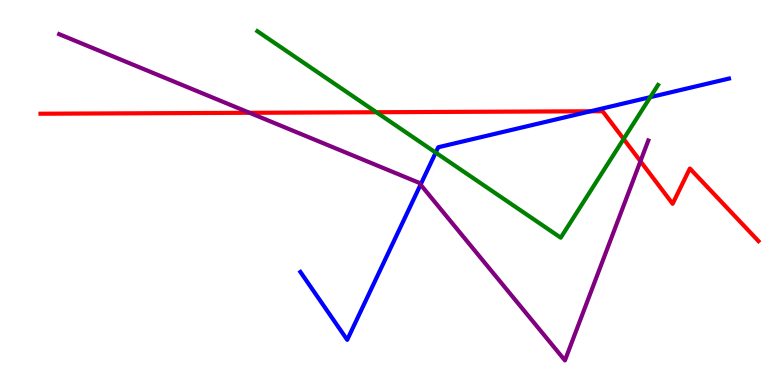[{'lines': ['blue', 'red'], 'intersections': [{'x': 7.62, 'y': 7.11}]}, {'lines': ['green', 'red'], 'intersections': [{'x': 4.86, 'y': 7.08}, {'x': 8.05, 'y': 6.39}]}, {'lines': ['purple', 'red'], 'intersections': [{'x': 3.22, 'y': 7.07}, {'x': 8.26, 'y': 5.81}]}, {'lines': ['blue', 'green'], 'intersections': [{'x': 5.62, 'y': 6.04}, {'x': 8.39, 'y': 7.48}]}, {'lines': ['blue', 'purple'], 'intersections': [{'x': 5.43, 'y': 5.2}]}, {'lines': ['green', 'purple'], 'intersections': []}]